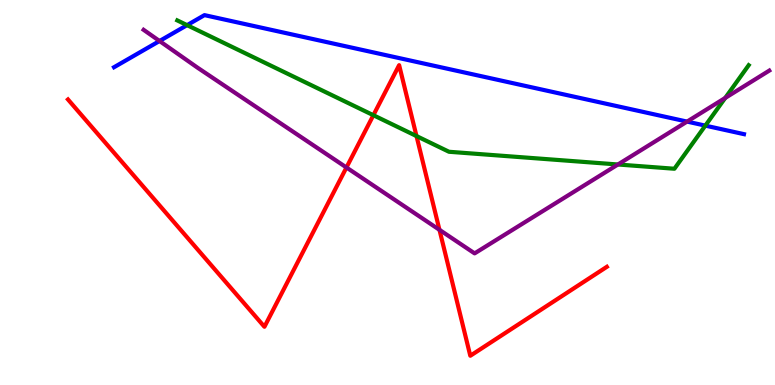[{'lines': ['blue', 'red'], 'intersections': []}, {'lines': ['green', 'red'], 'intersections': [{'x': 4.82, 'y': 7.01}, {'x': 5.37, 'y': 6.47}]}, {'lines': ['purple', 'red'], 'intersections': [{'x': 4.47, 'y': 5.65}, {'x': 5.67, 'y': 4.03}]}, {'lines': ['blue', 'green'], 'intersections': [{'x': 2.41, 'y': 9.35}, {'x': 9.1, 'y': 6.74}]}, {'lines': ['blue', 'purple'], 'intersections': [{'x': 2.06, 'y': 8.93}, {'x': 8.87, 'y': 6.84}]}, {'lines': ['green', 'purple'], 'intersections': [{'x': 7.97, 'y': 5.73}, {'x': 9.36, 'y': 7.46}]}]